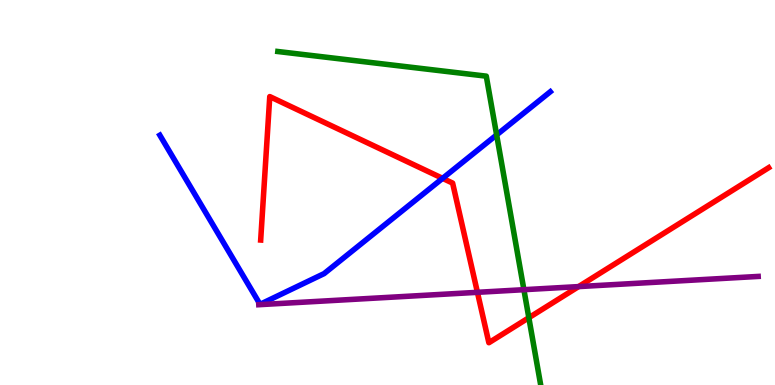[{'lines': ['blue', 'red'], 'intersections': [{'x': 5.71, 'y': 5.37}]}, {'lines': ['green', 'red'], 'intersections': [{'x': 6.82, 'y': 1.75}]}, {'lines': ['purple', 'red'], 'intersections': [{'x': 6.16, 'y': 2.41}, {'x': 7.47, 'y': 2.56}]}, {'lines': ['blue', 'green'], 'intersections': [{'x': 6.41, 'y': 6.5}]}, {'lines': ['blue', 'purple'], 'intersections': []}, {'lines': ['green', 'purple'], 'intersections': [{'x': 6.76, 'y': 2.48}]}]